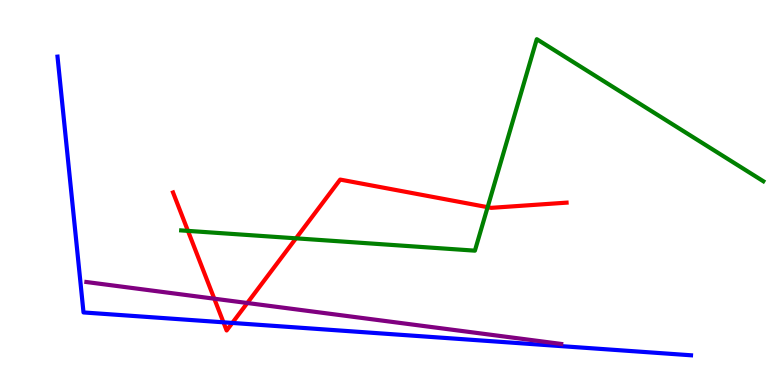[{'lines': ['blue', 'red'], 'intersections': [{'x': 2.88, 'y': 1.63}, {'x': 3.0, 'y': 1.61}]}, {'lines': ['green', 'red'], 'intersections': [{'x': 2.43, 'y': 4.0}, {'x': 3.82, 'y': 3.81}, {'x': 6.29, 'y': 4.62}]}, {'lines': ['purple', 'red'], 'intersections': [{'x': 2.76, 'y': 2.24}, {'x': 3.19, 'y': 2.13}]}, {'lines': ['blue', 'green'], 'intersections': []}, {'lines': ['blue', 'purple'], 'intersections': []}, {'lines': ['green', 'purple'], 'intersections': []}]